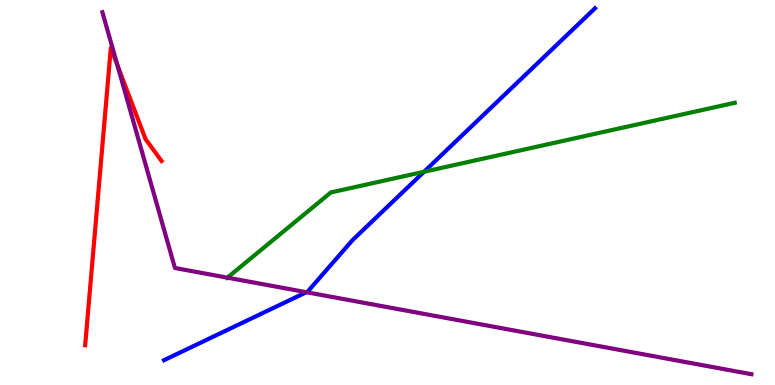[{'lines': ['blue', 'red'], 'intersections': []}, {'lines': ['green', 'red'], 'intersections': []}, {'lines': ['purple', 'red'], 'intersections': [{'x': 1.52, 'y': 8.31}]}, {'lines': ['blue', 'green'], 'intersections': [{'x': 5.47, 'y': 5.54}]}, {'lines': ['blue', 'purple'], 'intersections': [{'x': 3.95, 'y': 2.41}]}, {'lines': ['green', 'purple'], 'intersections': [{'x': 2.93, 'y': 2.79}]}]